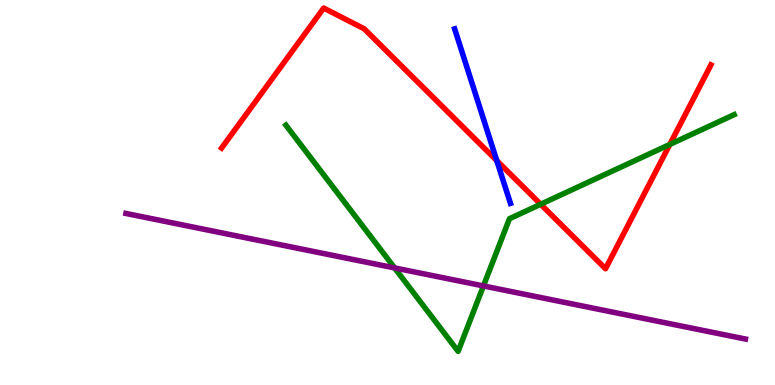[{'lines': ['blue', 'red'], 'intersections': [{'x': 6.41, 'y': 5.83}]}, {'lines': ['green', 'red'], 'intersections': [{'x': 6.98, 'y': 4.69}, {'x': 8.64, 'y': 6.25}]}, {'lines': ['purple', 'red'], 'intersections': []}, {'lines': ['blue', 'green'], 'intersections': []}, {'lines': ['blue', 'purple'], 'intersections': []}, {'lines': ['green', 'purple'], 'intersections': [{'x': 5.09, 'y': 3.04}, {'x': 6.24, 'y': 2.57}]}]